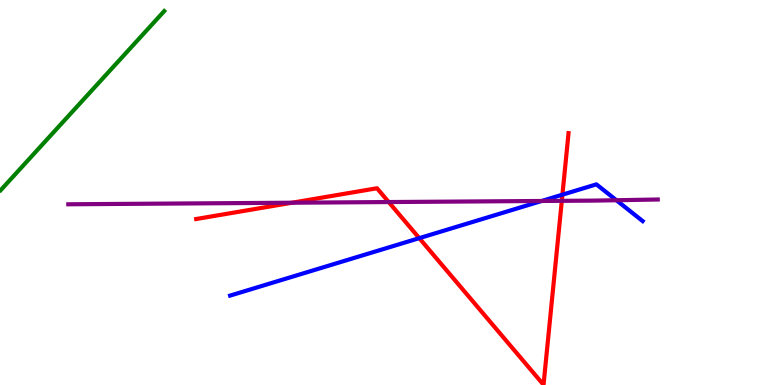[{'lines': ['blue', 'red'], 'intersections': [{'x': 5.41, 'y': 3.81}, {'x': 7.26, 'y': 4.94}]}, {'lines': ['green', 'red'], 'intersections': []}, {'lines': ['purple', 'red'], 'intersections': [{'x': 3.77, 'y': 4.73}, {'x': 5.02, 'y': 4.75}, {'x': 7.25, 'y': 4.78}]}, {'lines': ['blue', 'green'], 'intersections': []}, {'lines': ['blue', 'purple'], 'intersections': [{'x': 6.99, 'y': 4.78}, {'x': 7.95, 'y': 4.8}]}, {'lines': ['green', 'purple'], 'intersections': []}]